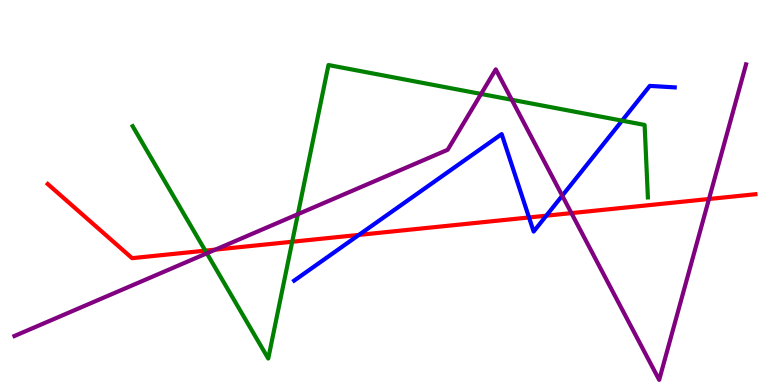[{'lines': ['blue', 'red'], 'intersections': [{'x': 4.63, 'y': 3.9}, {'x': 6.83, 'y': 4.35}, {'x': 7.05, 'y': 4.4}]}, {'lines': ['green', 'red'], 'intersections': [{'x': 2.65, 'y': 3.49}, {'x': 3.77, 'y': 3.72}]}, {'lines': ['purple', 'red'], 'intersections': [{'x': 2.78, 'y': 3.52}, {'x': 7.37, 'y': 4.46}, {'x': 9.15, 'y': 4.83}]}, {'lines': ['blue', 'green'], 'intersections': [{'x': 8.03, 'y': 6.87}]}, {'lines': ['blue', 'purple'], 'intersections': [{'x': 7.25, 'y': 4.92}]}, {'lines': ['green', 'purple'], 'intersections': [{'x': 2.67, 'y': 3.42}, {'x': 3.84, 'y': 4.44}, {'x': 6.21, 'y': 7.56}, {'x': 6.6, 'y': 7.41}]}]